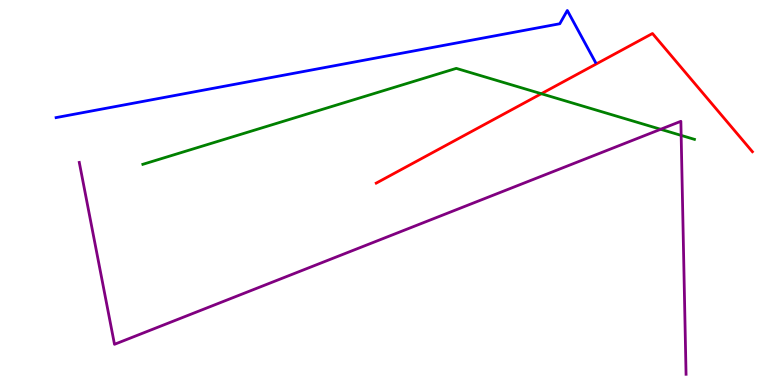[{'lines': ['blue', 'red'], 'intersections': []}, {'lines': ['green', 'red'], 'intersections': [{'x': 6.98, 'y': 7.57}]}, {'lines': ['purple', 'red'], 'intersections': []}, {'lines': ['blue', 'green'], 'intersections': []}, {'lines': ['blue', 'purple'], 'intersections': []}, {'lines': ['green', 'purple'], 'intersections': [{'x': 8.52, 'y': 6.64}, {'x': 8.79, 'y': 6.48}]}]